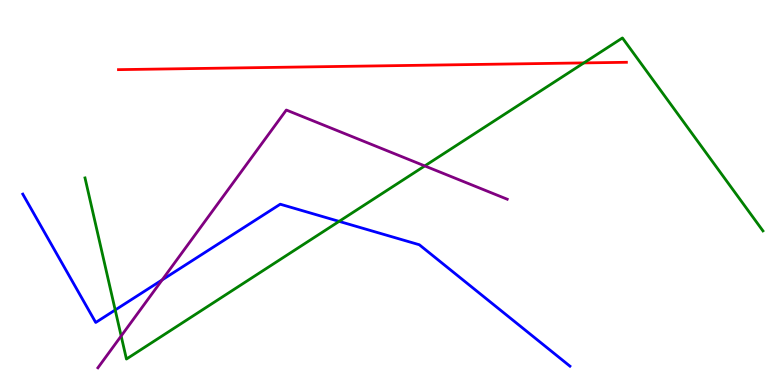[{'lines': ['blue', 'red'], 'intersections': []}, {'lines': ['green', 'red'], 'intersections': [{'x': 7.53, 'y': 8.37}]}, {'lines': ['purple', 'red'], 'intersections': []}, {'lines': ['blue', 'green'], 'intersections': [{'x': 1.49, 'y': 1.95}, {'x': 4.38, 'y': 4.25}]}, {'lines': ['blue', 'purple'], 'intersections': [{'x': 2.09, 'y': 2.73}]}, {'lines': ['green', 'purple'], 'intersections': [{'x': 1.56, 'y': 1.27}, {'x': 5.48, 'y': 5.69}]}]